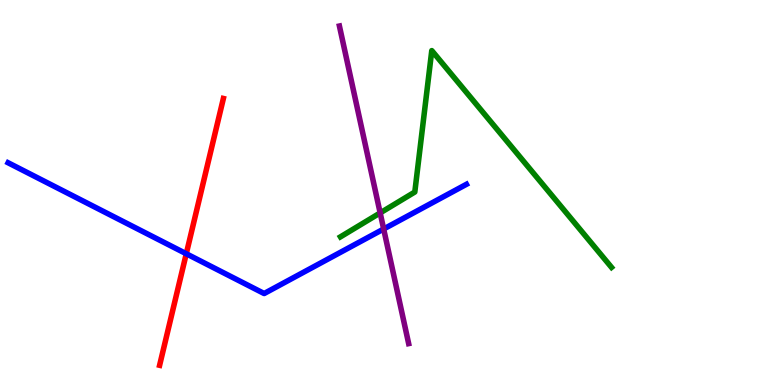[{'lines': ['blue', 'red'], 'intersections': [{'x': 2.4, 'y': 3.41}]}, {'lines': ['green', 'red'], 'intersections': []}, {'lines': ['purple', 'red'], 'intersections': []}, {'lines': ['blue', 'green'], 'intersections': []}, {'lines': ['blue', 'purple'], 'intersections': [{'x': 4.95, 'y': 4.05}]}, {'lines': ['green', 'purple'], 'intersections': [{'x': 4.91, 'y': 4.47}]}]